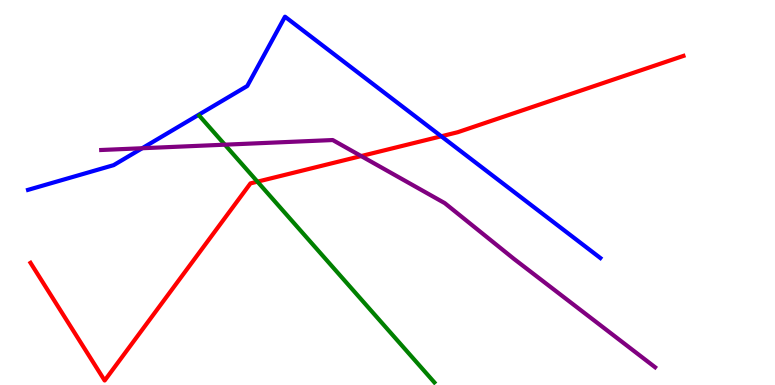[{'lines': ['blue', 'red'], 'intersections': [{'x': 5.69, 'y': 6.46}]}, {'lines': ['green', 'red'], 'intersections': [{'x': 3.32, 'y': 5.28}]}, {'lines': ['purple', 'red'], 'intersections': [{'x': 4.66, 'y': 5.95}]}, {'lines': ['blue', 'green'], 'intersections': []}, {'lines': ['blue', 'purple'], 'intersections': [{'x': 1.83, 'y': 6.15}]}, {'lines': ['green', 'purple'], 'intersections': [{'x': 2.9, 'y': 6.24}]}]